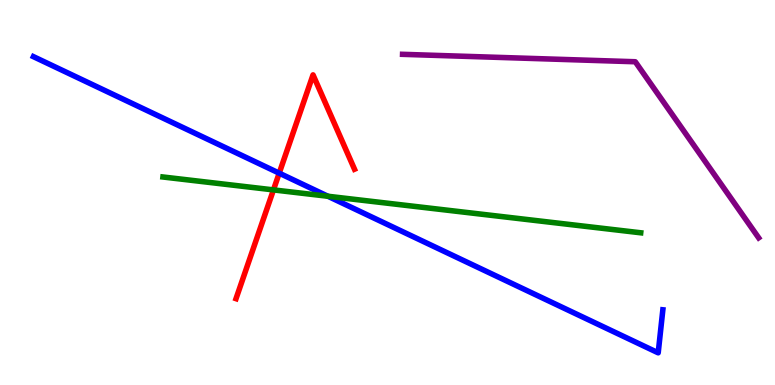[{'lines': ['blue', 'red'], 'intersections': [{'x': 3.6, 'y': 5.5}]}, {'lines': ['green', 'red'], 'intersections': [{'x': 3.53, 'y': 5.07}]}, {'lines': ['purple', 'red'], 'intersections': []}, {'lines': ['blue', 'green'], 'intersections': [{'x': 4.23, 'y': 4.9}]}, {'lines': ['blue', 'purple'], 'intersections': []}, {'lines': ['green', 'purple'], 'intersections': []}]